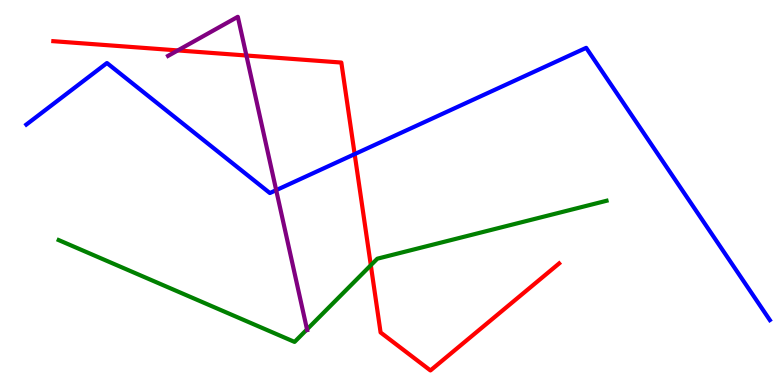[{'lines': ['blue', 'red'], 'intersections': [{'x': 4.58, 'y': 6.0}]}, {'lines': ['green', 'red'], 'intersections': [{'x': 4.78, 'y': 3.11}]}, {'lines': ['purple', 'red'], 'intersections': [{'x': 2.29, 'y': 8.69}, {'x': 3.18, 'y': 8.56}]}, {'lines': ['blue', 'green'], 'intersections': []}, {'lines': ['blue', 'purple'], 'intersections': [{'x': 3.56, 'y': 5.06}]}, {'lines': ['green', 'purple'], 'intersections': [{'x': 3.96, 'y': 1.44}]}]